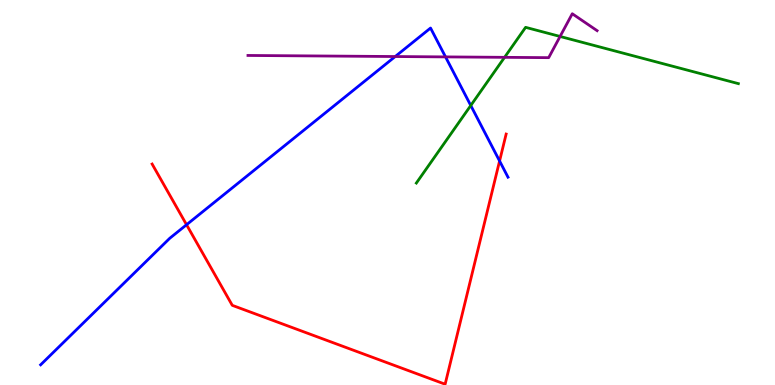[{'lines': ['blue', 'red'], 'intersections': [{'x': 2.41, 'y': 4.16}, {'x': 6.45, 'y': 5.82}]}, {'lines': ['green', 'red'], 'intersections': []}, {'lines': ['purple', 'red'], 'intersections': []}, {'lines': ['blue', 'green'], 'intersections': [{'x': 6.07, 'y': 7.26}]}, {'lines': ['blue', 'purple'], 'intersections': [{'x': 5.1, 'y': 8.53}, {'x': 5.75, 'y': 8.52}]}, {'lines': ['green', 'purple'], 'intersections': [{'x': 6.51, 'y': 8.51}, {'x': 7.23, 'y': 9.05}]}]